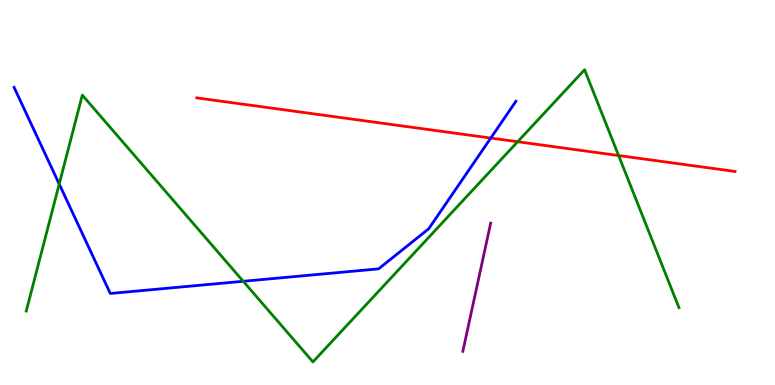[{'lines': ['blue', 'red'], 'intersections': [{'x': 6.33, 'y': 6.41}]}, {'lines': ['green', 'red'], 'intersections': [{'x': 6.68, 'y': 6.32}, {'x': 7.98, 'y': 5.96}]}, {'lines': ['purple', 'red'], 'intersections': []}, {'lines': ['blue', 'green'], 'intersections': [{'x': 0.764, 'y': 5.22}, {'x': 3.14, 'y': 2.69}]}, {'lines': ['blue', 'purple'], 'intersections': []}, {'lines': ['green', 'purple'], 'intersections': []}]